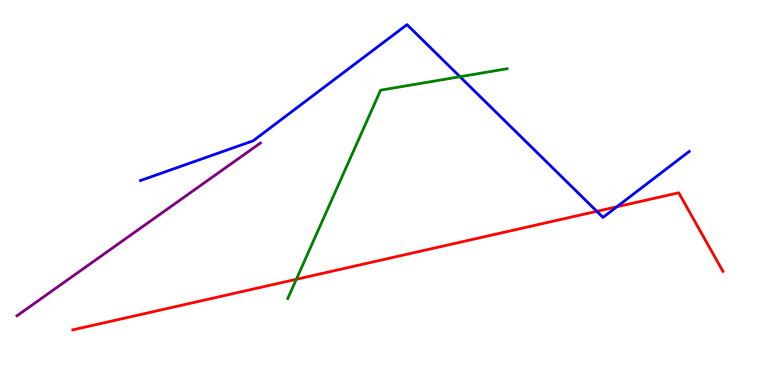[{'lines': ['blue', 'red'], 'intersections': [{'x': 7.7, 'y': 4.51}, {'x': 7.96, 'y': 4.63}]}, {'lines': ['green', 'red'], 'intersections': [{'x': 3.82, 'y': 2.75}]}, {'lines': ['purple', 'red'], 'intersections': []}, {'lines': ['blue', 'green'], 'intersections': [{'x': 5.94, 'y': 8.01}]}, {'lines': ['blue', 'purple'], 'intersections': []}, {'lines': ['green', 'purple'], 'intersections': []}]